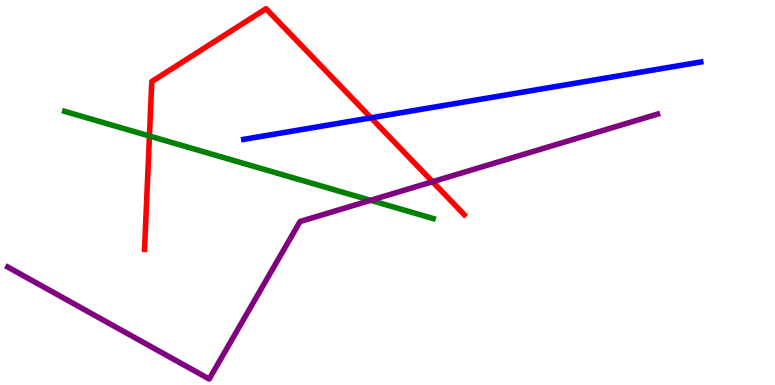[{'lines': ['blue', 'red'], 'intersections': [{'x': 4.79, 'y': 6.94}]}, {'lines': ['green', 'red'], 'intersections': [{'x': 1.93, 'y': 6.47}]}, {'lines': ['purple', 'red'], 'intersections': [{'x': 5.58, 'y': 5.28}]}, {'lines': ['blue', 'green'], 'intersections': []}, {'lines': ['blue', 'purple'], 'intersections': []}, {'lines': ['green', 'purple'], 'intersections': [{'x': 4.78, 'y': 4.8}]}]